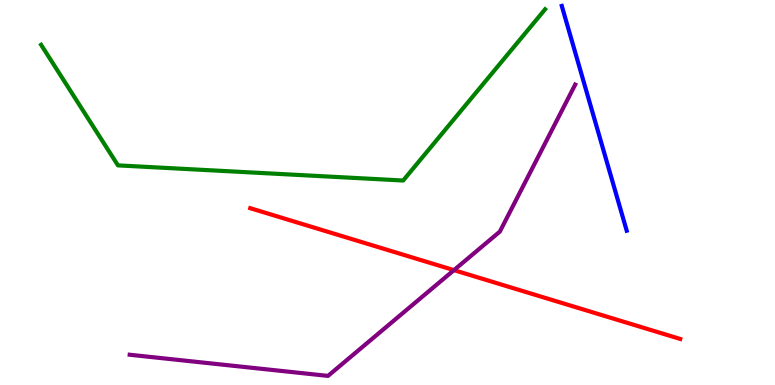[{'lines': ['blue', 'red'], 'intersections': []}, {'lines': ['green', 'red'], 'intersections': []}, {'lines': ['purple', 'red'], 'intersections': [{'x': 5.86, 'y': 2.98}]}, {'lines': ['blue', 'green'], 'intersections': []}, {'lines': ['blue', 'purple'], 'intersections': []}, {'lines': ['green', 'purple'], 'intersections': []}]